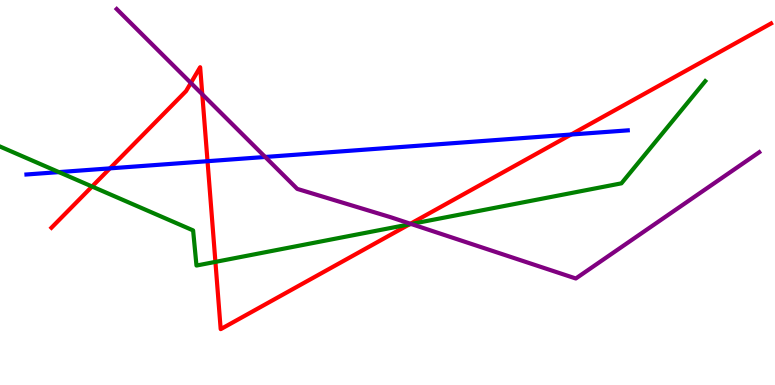[{'lines': ['blue', 'red'], 'intersections': [{'x': 1.42, 'y': 5.63}, {'x': 2.68, 'y': 5.81}, {'x': 7.37, 'y': 6.51}]}, {'lines': ['green', 'red'], 'intersections': [{'x': 1.19, 'y': 5.16}, {'x': 2.78, 'y': 3.2}, {'x': 5.28, 'y': 4.17}]}, {'lines': ['purple', 'red'], 'intersections': [{'x': 2.46, 'y': 7.85}, {'x': 2.61, 'y': 7.55}, {'x': 5.3, 'y': 4.19}]}, {'lines': ['blue', 'green'], 'intersections': [{'x': 0.76, 'y': 5.53}]}, {'lines': ['blue', 'purple'], 'intersections': [{'x': 3.42, 'y': 5.92}]}, {'lines': ['green', 'purple'], 'intersections': [{'x': 5.31, 'y': 4.18}]}]